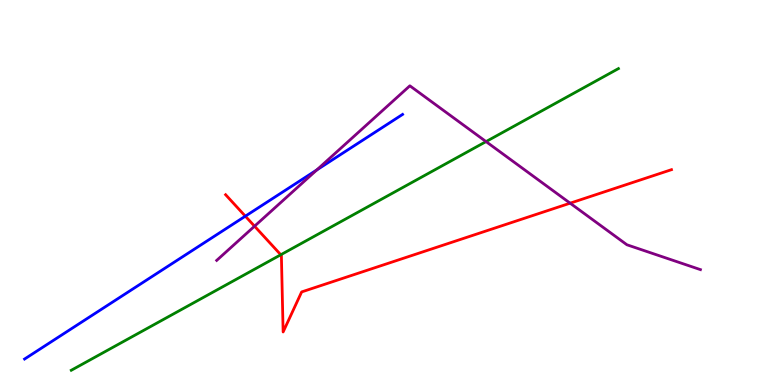[{'lines': ['blue', 'red'], 'intersections': [{'x': 3.17, 'y': 4.39}]}, {'lines': ['green', 'red'], 'intersections': [{'x': 3.62, 'y': 3.38}]}, {'lines': ['purple', 'red'], 'intersections': [{'x': 3.28, 'y': 4.12}, {'x': 7.36, 'y': 4.72}]}, {'lines': ['blue', 'green'], 'intersections': []}, {'lines': ['blue', 'purple'], 'intersections': [{'x': 4.09, 'y': 5.59}]}, {'lines': ['green', 'purple'], 'intersections': [{'x': 6.27, 'y': 6.32}]}]